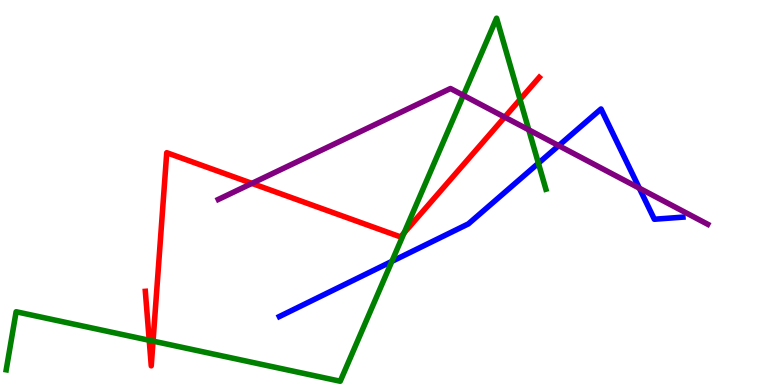[{'lines': ['blue', 'red'], 'intersections': []}, {'lines': ['green', 'red'], 'intersections': [{'x': 1.93, 'y': 1.16}, {'x': 1.97, 'y': 1.14}, {'x': 5.22, 'y': 3.95}, {'x': 6.71, 'y': 7.42}]}, {'lines': ['purple', 'red'], 'intersections': [{'x': 3.25, 'y': 5.24}, {'x': 6.51, 'y': 6.96}]}, {'lines': ['blue', 'green'], 'intersections': [{'x': 5.06, 'y': 3.21}, {'x': 6.95, 'y': 5.76}]}, {'lines': ['blue', 'purple'], 'intersections': [{'x': 7.21, 'y': 6.22}, {'x': 8.25, 'y': 5.11}]}, {'lines': ['green', 'purple'], 'intersections': [{'x': 5.98, 'y': 7.52}, {'x': 6.82, 'y': 6.63}]}]